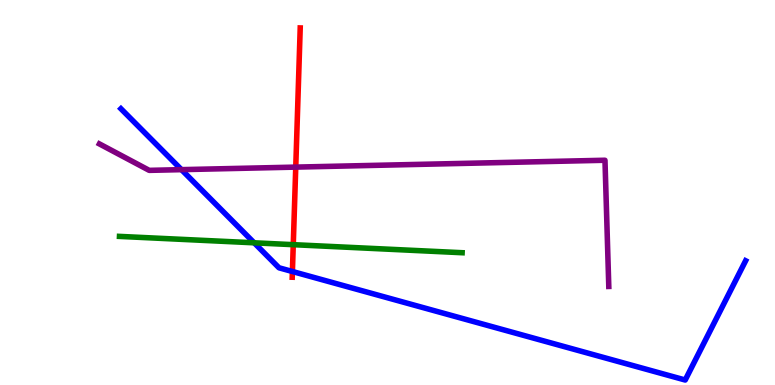[{'lines': ['blue', 'red'], 'intersections': [{'x': 3.77, 'y': 2.95}]}, {'lines': ['green', 'red'], 'intersections': [{'x': 3.78, 'y': 3.64}]}, {'lines': ['purple', 'red'], 'intersections': [{'x': 3.82, 'y': 5.66}]}, {'lines': ['blue', 'green'], 'intersections': [{'x': 3.28, 'y': 3.69}]}, {'lines': ['blue', 'purple'], 'intersections': [{'x': 2.34, 'y': 5.59}]}, {'lines': ['green', 'purple'], 'intersections': []}]